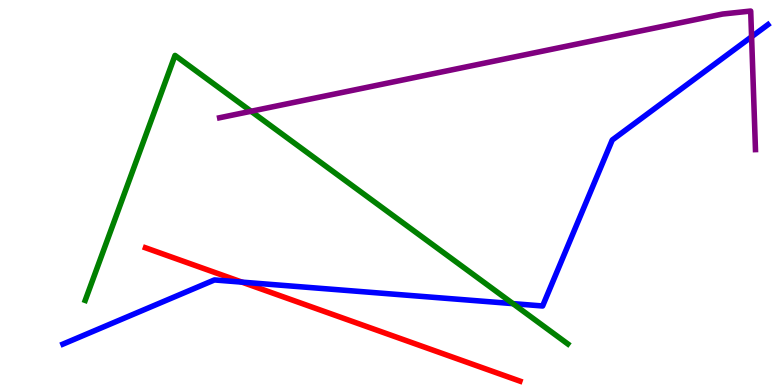[{'lines': ['blue', 'red'], 'intersections': [{'x': 3.12, 'y': 2.67}]}, {'lines': ['green', 'red'], 'intersections': []}, {'lines': ['purple', 'red'], 'intersections': []}, {'lines': ['blue', 'green'], 'intersections': [{'x': 6.62, 'y': 2.11}]}, {'lines': ['blue', 'purple'], 'intersections': [{'x': 9.7, 'y': 9.05}]}, {'lines': ['green', 'purple'], 'intersections': [{'x': 3.24, 'y': 7.11}]}]